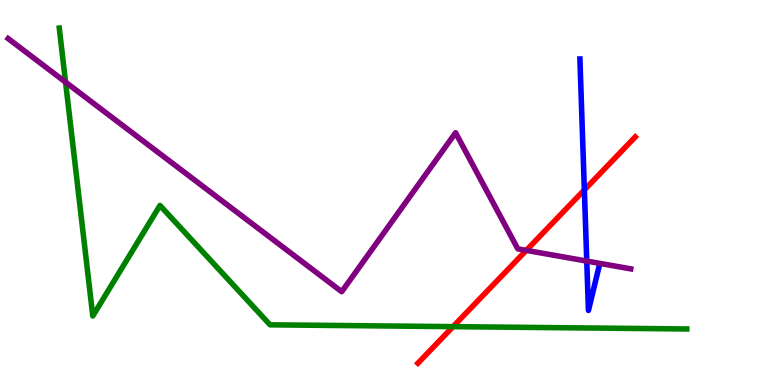[{'lines': ['blue', 'red'], 'intersections': [{'x': 7.54, 'y': 5.07}]}, {'lines': ['green', 'red'], 'intersections': [{'x': 5.85, 'y': 1.52}]}, {'lines': ['purple', 'red'], 'intersections': [{'x': 6.79, 'y': 3.5}]}, {'lines': ['blue', 'green'], 'intersections': []}, {'lines': ['blue', 'purple'], 'intersections': [{'x': 7.57, 'y': 3.22}]}, {'lines': ['green', 'purple'], 'intersections': [{'x': 0.846, 'y': 7.87}]}]